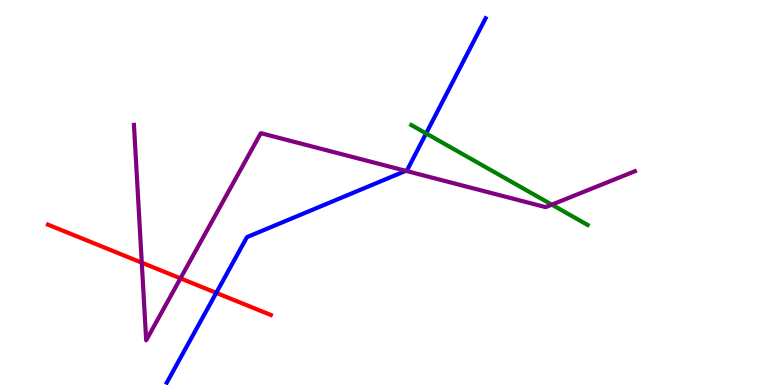[{'lines': ['blue', 'red'], 'intersections': [{'x': 2.79, 'y': 2.39}]}, {'lines': ['green', 'red'], 'intersections': []}, {'lines': ['purple', 'red'], 'intersections': [{'x': 1.83, 'y': 3.18}, {'x': 2.33, 'y': 2.77}]}, {'lines': ['blue', 'green'], 'intersections': [{'x': 5.5, 'y': 6.53}]}, {'lines': ['blue', 'purple'], 'intersections': [{'x': 5.24, 'y': 5.56}]}, {'lines': ['green', 'purple'], 'intersections': [{'x': 7.12, 'y': 4.68}]}]